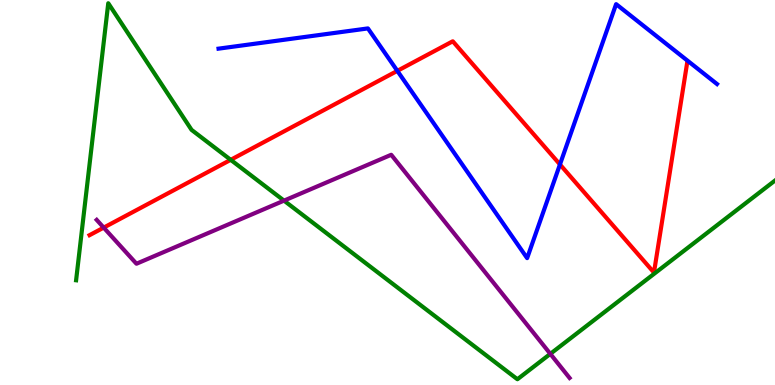[{'lines': ['blue', 'red'], 'intersections': [{'x': 5.13, 'y': 8.16}, {'x': 7.23, 'y': 5.73}]}, {'lines': ['green', 'red'], 'intersections': [{'x': 2.98, 'y': 5.85}]}, {'lines': ['purple', 'red'], 'intersections': [{'x': 1.34, 'y': 4.09}]}, {'lines': ['blue', 'green'], 'intersections': []}, {'lines': ['blue', 'purple'], 'intersections': []}, {'lines': ['green', 'purple'], 'intersections': [{'x': 3.66, 'y': 4.79}, {'x': 7.1, 'y': 0.809}]}]